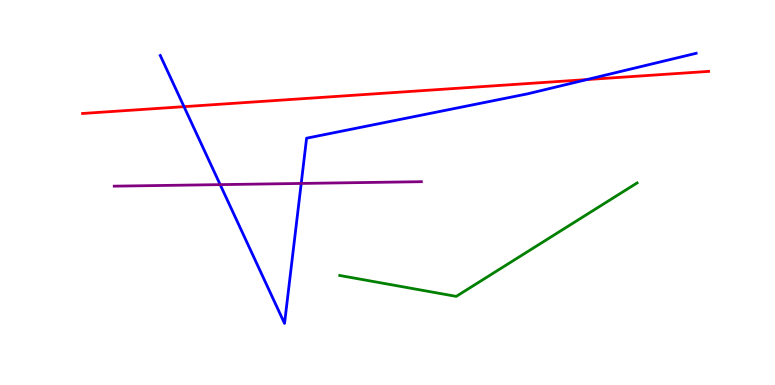[{'lines': ['blue', 'red'], 'intersections': [{'x': 2.37, 'y': 7.23}, {'x': 7.57, 'y': 7.93}]}, {'lines': ['green', 'red'], 'intersections': []}, {'lines': ['purple', 'red'], 'intersections': []}, {'lines': ['blue', 'green'], 'intersections': []}, {'lines': ['blue', 'purple'], 'intersections': [{'x': 2.84, 'y': 5.2}, {'x': 3.89, 'y': 5.24}]}, {'lines': ['green', 'purple'], 'intersections': []}]